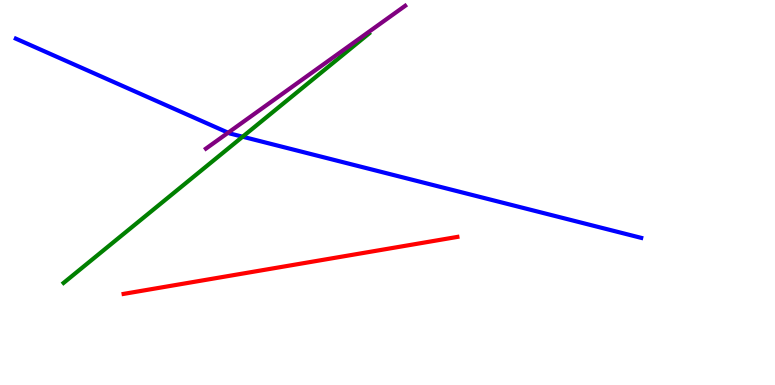[{'lines': ['blue', 'red'], 'intersections': []}, {'lines': ['green', 'red'], 'intersections': []}, {'lines': ['purple', 'red'], 'intersections': []}, {'lines': ['blue', 'green'], 'intersections': [{'x': 3.13, 'y': 6.45}]}, {'lines': ['blue', 'purple'], 'intersections': [{'x': 2.94, 'y': 6.55}]}, {'lines': ['green', 'purple'], 'intersections': []}]